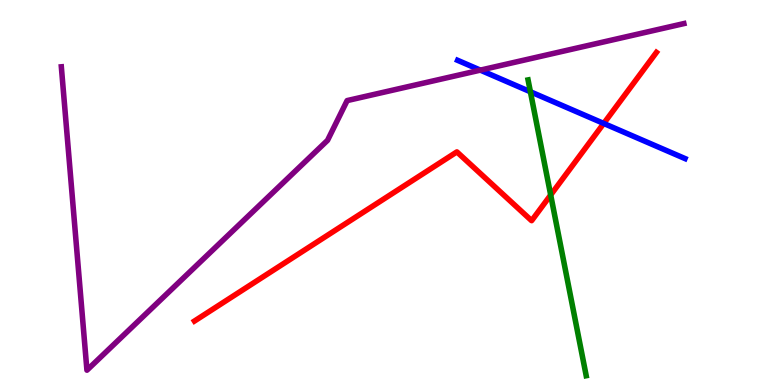[{'lines': ['blue', 'red'], 'intersections': [{'x': 7.79, 'y': 6.79}]}, {'lines': ['green', 'red'], 'intersections': [{'x': 7.11, 'y': 4.94}]}, {'lines': ['purple', 'red'], 'intersections': []}, {'lines': ['blue', 'green'], 'intersections': [{'x': 6.84, 'y': 7.62}]}, {'lines': ['blue', 'purple'], 'intersections': [{'x': 6.2, 'y': 8.18}]}, {'lines': ['green', 'purple'], 'intersections': []}]